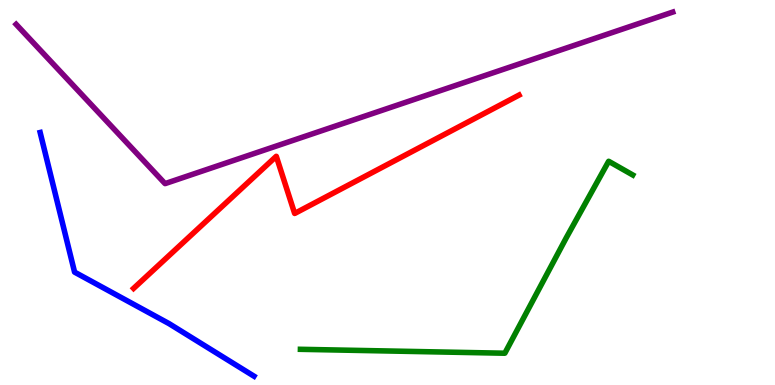[{'lines': ['blue', 'red'], 'intersections': []}, {'lines': ['green', 'red'], 'intersections': []}, {'lines': ['purple', 'red'], 'intersections': []}, {'lines': ['blue', 'green'], 'intersections': []}, {'lines': ['blue', 'purple'], 'intersections': []}, {'lines': ['green', 'purple'], 'intersections': []}]